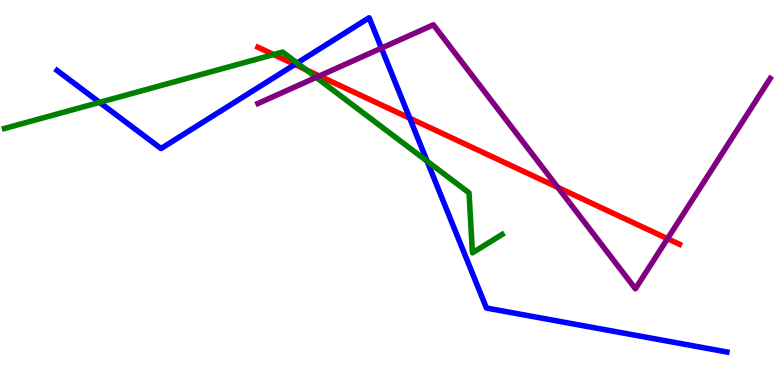[{'lines': ['blue', 'red'], 'intersections': [{'x': 3.8, 'y': 8.33}, {'x': 5.29, 'y': 6.93}]}, {'lines': ['green', 'red'], 'intersections': [{'x': 3.53, 'y': 8.58}, {'x': 3.95, 'y': 8.19}]}, {'lines': ['purple', 'red'], 'intersections': [{'x': 4.12, 'y': 8.03}, {'x': 7.2, 'y': 5.13}, {'x': 8.61, 'y': 3.8}]}, {'lines': ['blue', 'green'], 'intersections': [{'x': 1.28, 'y': 7.34}, {'x': 3.83, 'y': 8.36}, {'x': 5.51, 'y': 5.81}]}, {'lines': ['blue', 'purple'], 'intersections': [{'x': 4.92, 'y': 8.75}]}, {'lines': ['green', 'purple'], 'intersections': [{'x': 4.08, 'y': 7.99}]}]